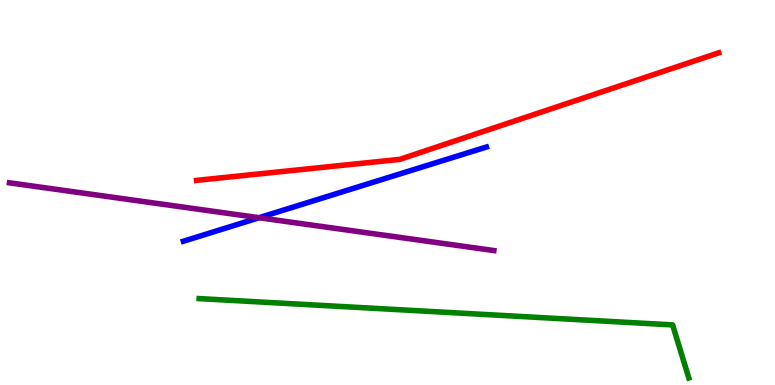[{'lines': ['blue', 'red'], 'intersections': []}, {'lines': ['green', 'red'], 'intersections': []}, {'lines': ['purple', 'red'], 'intersections': []}, {'lines': ['blue', 'green'], 'intersections': []}, {'lines': ['blue', 'purple'], 'intersections': [{'x': 3.34, 'y': 4.35}]}, {'lines': ['green', 'purple'], 'intersections': []}]